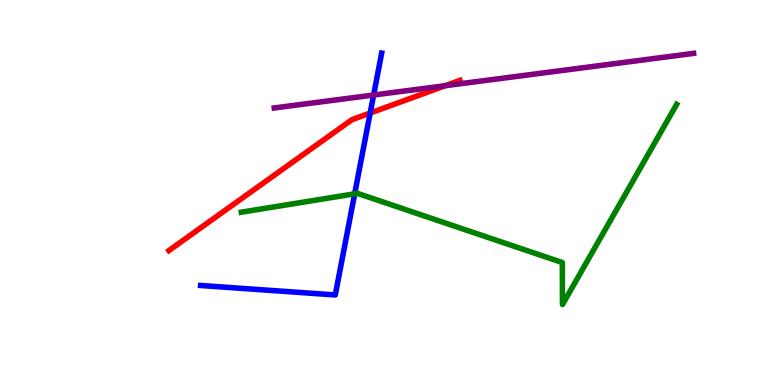[{'lines': ['blue', 'red'], 'intersections': [{'x': 4.78, 'y': 7.06}]}, {'lines': ['green', 'red'], 'intersections': []}, {'lines': ['purple', 'red'], 'intersections': [{'x': 5.75, 'y': 7.77}]}, {'lines': ['blue', 'green'], 'intersections': [{'x': 4.58, 'y': 4.97}]}, {'lines': ['blue', 'purple'], 'intersections': [{'x': 4.82, 'y': 7.53}]}, {'lines': ['green', 'purple'], 'intersections': []}]